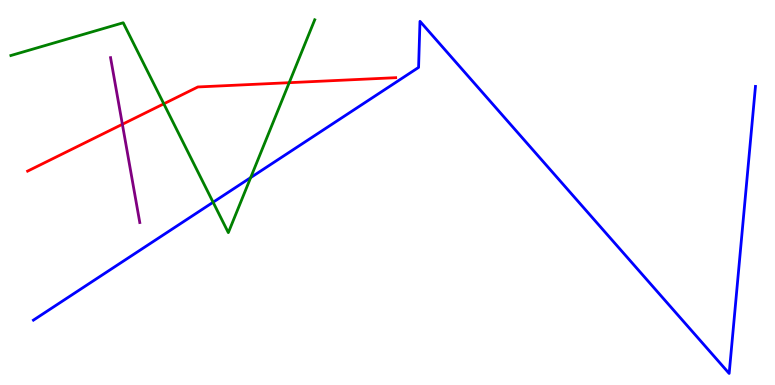[{'lines': ['blue', 'red'], 'intersections': []}, {'lines': ['green', 'red'], 'intersections': [{'x': 2.11, 'y': 7.3}, {'x': 3.73, 'y': 7.85}]}, {'lines': ['purple', 'red'], 'intersections': [{'x': 1.58, 'y': 6.77}]}, {'lines': ['blue', 'green'], 'intersections': [{'x': 2.75, 'y': 4.75}, {'x': 3.23, 'y': 5.39}]}, {'lines': ['blue', 'purple'], 'intersections': []}, {'lines': ['green', 'purple'], 'intersections': []}]